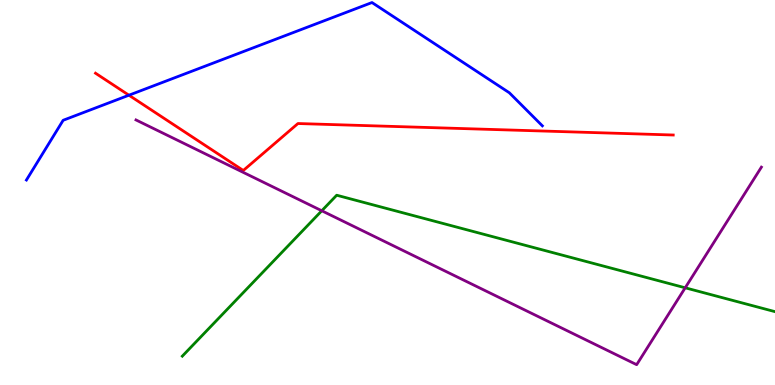[{'lines': ['blue', 'red'], 'intersections': [{'x': 1.66, 'y': 7.53}]}, {'lines': ['green', 'red'], 'intersections': []}, {'lines': ['purple', 'red'], 'intersections': []}, {'lines': ['blue', 'green'], 'intersections': []}, {'lines': ['blue', 'purple'], 'intersections': []}, {'lines': ['green', 'purple'], 'intersections': [{'x': 4.15, 'y': 4.53}, {'x': 8.84, 'y': 2.52}]}]